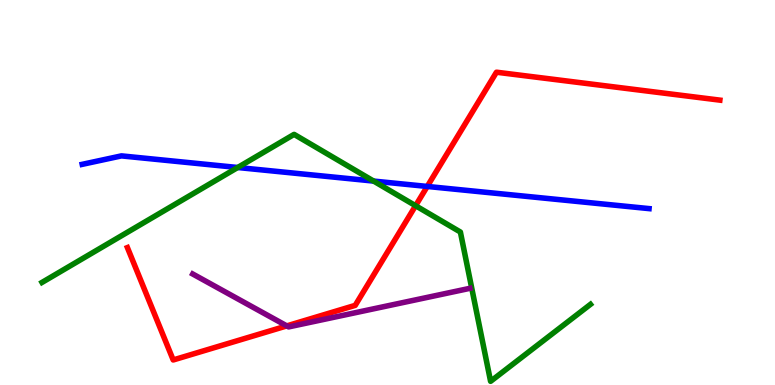[{'lines': ['blue', 'red'], 'intersections': [{'x': 5.51, 'y': 5.16}]}, {'lines': ['green', 'red'], 'intersections': [{'x': 5.36, 'y': 4.66}]}, {'lines': ['purple', 'red'], 'intersections': [{'x': 3.7, 'y': 1.54}]}, {'lines': ['blue', 'green'], 'intersections': [{'x': 3.07, 'y': 5.65}, {'x': 4.82, 'y': 5.3}]}, {'lines': ['blue', 'purple'], 'intersections': []}, {'lines': ['green', 'purple'], 'intersections': []}]